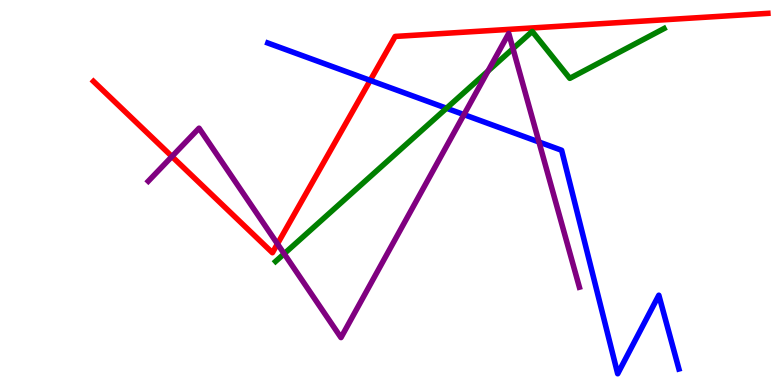[{'lines': ['blue', 'red'], 'intersections': [{'x': 4.78, 'y': 7.91}]}, {'lines': ['green', 'red'], 'intersections': []}, {'lines': ['purple', 'red'], 'intersections': [{'x': 2.22, 'y': 5.94}, {'x': 3.58, 'y': 3.67}]}, {'lines': ['blue', 'green'], 'intersections': [{'x': 5.76, 'y': 7.19}]}, {'lines': ['blue', 'purple'], 'intersections': [{'x': 5.99, 'y': 7.02}, {'x': 6.95, 'y': 6.31}]}, {'lines': ['green', 'purple'], 'intersections': [{'x': 3.67, 'y': 3.41}, {'x': 6.3, 'y': 8.15}, {'x': 6.62, 'y': 8.74}]}]